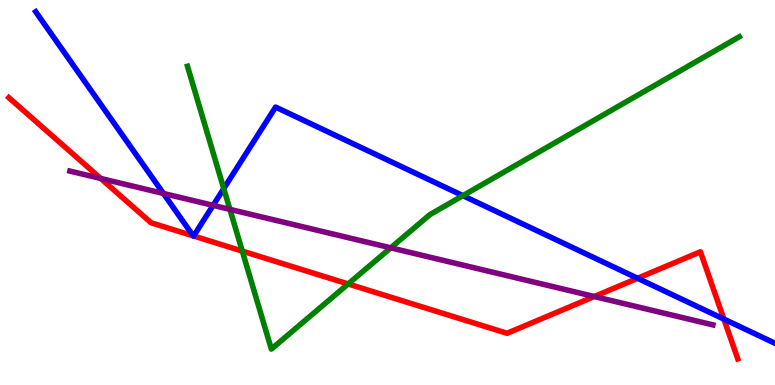[{'lines': ['blue', 'red'], 'intersections': [{'x': 2.49, 'y': 3.87}, {'x': 2.5, 'y': 3.87}, {'x': 8.23, 'y': 2.77}, {'x': 9.34, 'y': 1.71}]}, {'lines': ['green', 'red'], 'intersections': [{'x': 3.13, 'y': 3.48}, {'x': 4.49, 'y': 2.62}]}, {'lines': ['purple', 'red'], 'intersections': [{'x': 1.3, 'y': 5.36}, {'x': 7.67, 'y': 2.3}]}, {'lines': ['blue', 'green'], 'intersections': [{'x': 2.89, 'y': 5.1}, {'x': 5.97, 'y': 4.92}]}, {'lines': ['blue', 'purple'], 'intersections': [{'x': 2.11, 'y': 4.98}, {'x': 2.75, 'y': 4.67}]}, {'lines': ['green', 'purple'], 'intersections': [{'x': 2.97, 'y': 4.56}, {'x': 5.04, 'y': 3.56}]}]